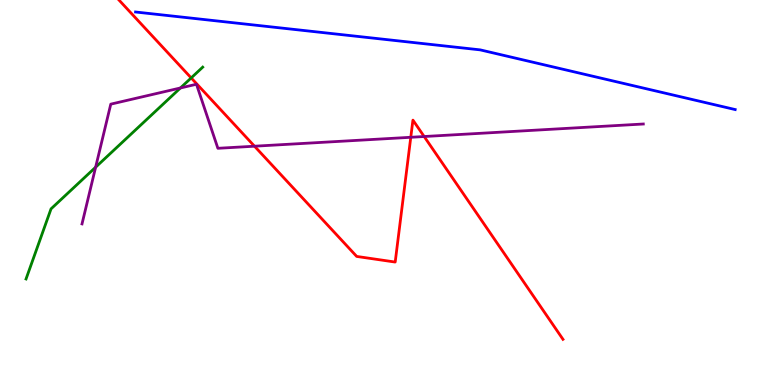[{'lines': ['blue', 'red'], 'intersections': []}, {'lines': ['green', 'red'], 'intersections': [{'x': 2.47, 'y': 7.98}]}, {'lines': ['purple', 'red'], 'intersections': [{'x': 3.28, 'y': 6.2}, {'x': 5.3, 'y': 6.43}, {'x': 5.47, 'y': 6.45}]}, {'lines': ['blue', 'green'], 'intersections': []}, {'lines': ['blue', 'purple'], 'intersections': []}, {'lines': ['green', 'purple'], 'intersections': [{'x': 1.23, 'y': 5.66}, {'x': 2.33, 'y': 7.72}]}]